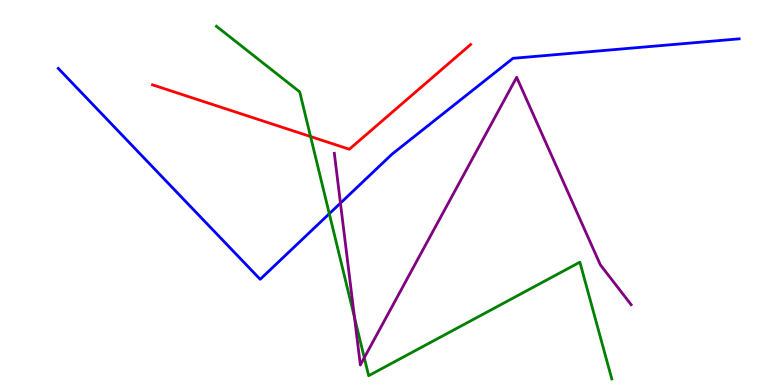[{'lines': ['blue', 'red'], 'intersections': []}, {'lines': ['green', 'red'], 'intersections': [{'x': 4.01, 'y': 6.45}]}, {'lines': ['purple', 'red'], 'intersections': []}, {'lines': ['blue', 'green'], 'intersections': [{'x': 4.25, 'y': 4.45}]}, {'lines': ['blue', 'purple'], 'intersections': [{'x': 4.39, 'y': 4.72}]}, {'lines': ['green', 'purple'], 'intersections': [{'x': 4.57, 'y': 1.76}, {'x': 4.7, 'y': 0.709}]}]